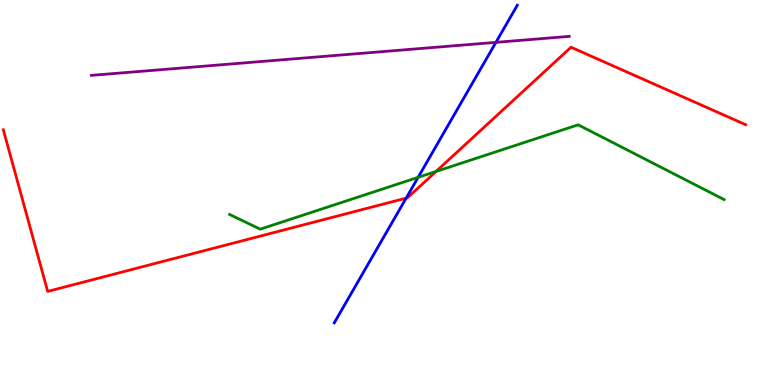[{'lines': ['blue', 'red'], 'intersections': [{'x': 5.24, 'y': 4.85}]}, {'lines': ['green', 'red'], 'intersections': [{'x': 5.63, 'y': 5.55}]}, {'lines': ['purple', 'red'], 'intersections': []}, {'lines': ['blue', 'green'], 'intersections': [{'x': 5.4, 'y': 5.39}]}, {'lines': ['blue', 'purple'], 'intersections': [{'x': 6.4, 'y': 8.9}]}, {'lines': ['green', 'purple'], 'intersections': []}]